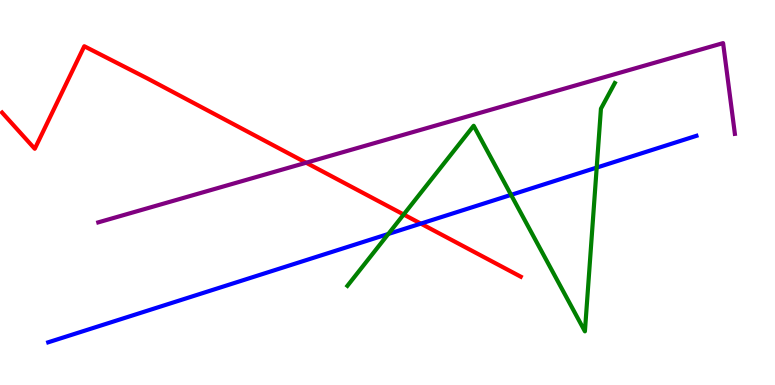[{'lines': ['blue', 'red'], 'intersections': [{'x': 5.43, 'y': 4.19}]}, {'lines': ['green', 'red'], 'intersections': [{'x': 5.21, 'y': 4.43}]}, {'lines': ['purple', 'red'], 'intersections': [{'x': 3.95, 'y': 5.77}]}, {'lines': ['blue', 'green'], 'intersections': [{'x': 5.01, 'y': 3.92}, {'x': 6.59, 'y': 4.94}, {'x': 7.7, 'y': 5.65}]}, {'lines': ['blue', 'purple'], 'intersections': []}, {'lines': ['green', 'purple'], 'intersections': []}]